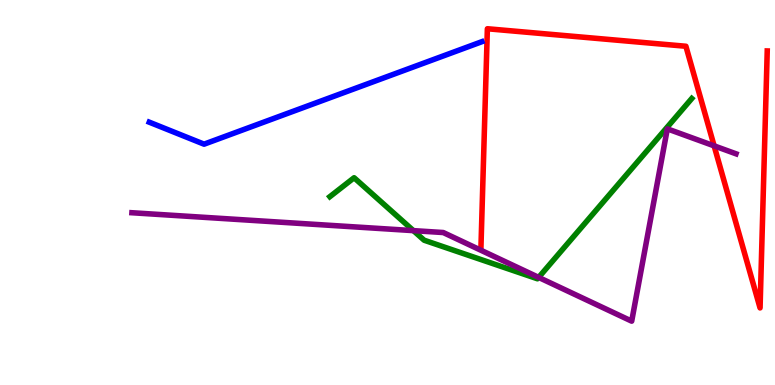[{'lines': ['blue', 'red'], 'intersections': []}, {'lines': ['green', 'red'], 'intersections': []}, {'lines': ['purple', 'red'], 'intersections': [{'x': 9.21, 'y': 6.21}]}, {'lines': ['blue', 'green'], 'intersections': []}, {'lines': ['blue', 'purple'], 'intersections': []}, {'lines': ['green', 'purple'], 'intersections': [{'x': 5.33, 'y': 4.01}, {'x': 6.95, 'y': 2.79}]}]